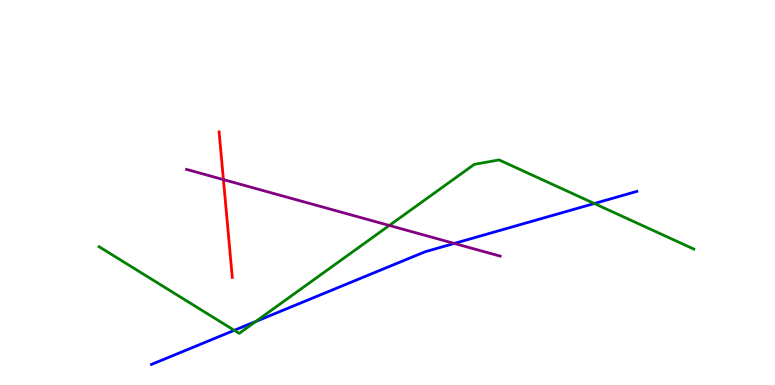[{'lines': ['blue', 'red'], 'intersections': []}, {'lines': ['green', 'red'], 'intersections': []}, {'lines': ['purple', 'red'], 'intersections': [{'x': 2.88, 'y': 5.34}]}, {'lines': ['blue', 'green'], 'intersections': [{'x': 3.02, 'y': 1.42}, {'x': 3.3, 'y': 1.65}, {'x': 7.67, 'y': 4.71}]}, {'lines': ['blue', 'purple'], 'intersections': [{'x': 5.86, 'y': 3.68}]}, {'lines': ['green', 'purple'], 'intersections': [{'x': 5.02, 'y': 4.14}]}]